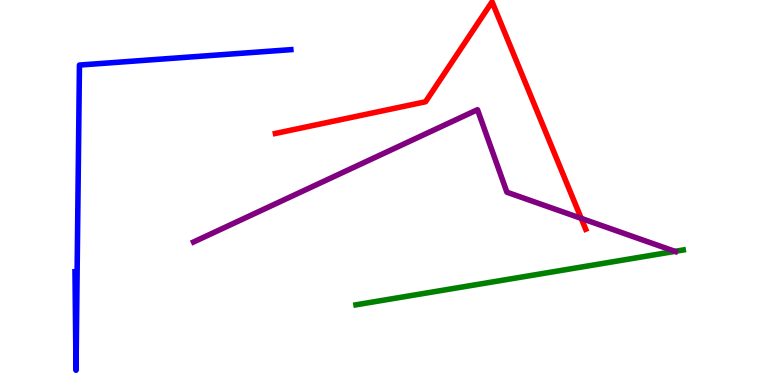[{'lines': ['blue', 'red'], 'intersections': []}, {'lines': ['green', 'red'], 'intersections': []}, {'lines': ['purple', 'red'], 'intersections': [{'x': 7.5, 'y': 4.33}]}, {'lines': ['blue', 'green'], 'intersections': []}, {'lines': ['blue', 'purple'], 'intersections': []}, {'lines': ['green', 'purple'], 'intersections': [{'x': 8.71, 'y': 3.47}]}]